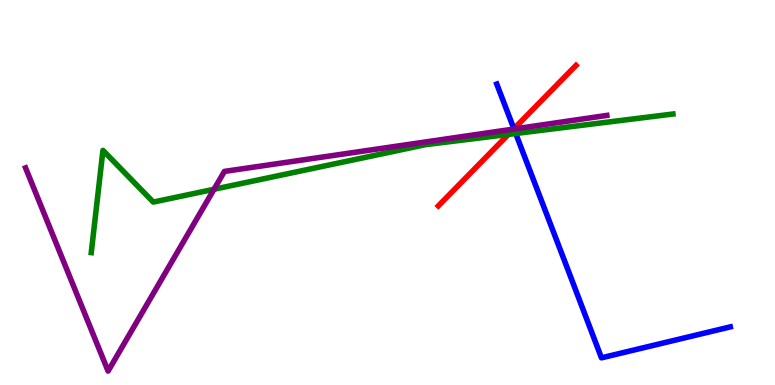[{'lines': ['blue', 'red'], 'intersections': [{'x': 6.63, 'y': 6.66}]}, {'lines': ['green', 'red'], 'intersections': [{'x': 6.56, 'y': 6.51}]}, {'lines': ['purple', 'red'], 'intersections': [{'x': 6.63, 'y': 6.65}]}, {'lines': ['blue', 'green'], 'intersections': [{'x': 6.65, 'y': 6.53}]}, {'lines': ['blue', 'purple'], 'intersections': [{'x': 6.63, 'y': 6.65}]}, {'lines': ['green', 'purple'], 'intersections': [{'x': 2.76, 'y': 5.08}]}]